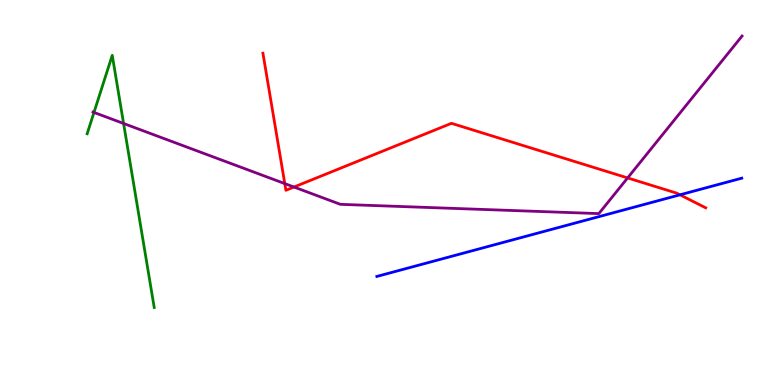[{'lines': ['blue', 'red'], 'intersections': [{'x': 8.77, 'y': 4.94}]}, {'lines': ['green', 'red'], 'intersections': []}, {'lines': ['purple', 'red'], 'intersections': [{'x': 3.67, 'y': 5.23}, {'x': 3.79, 'y': 5.14}, {'x': 8.1, 'y': 5.38}]}, {'lines': ['blue', 'green'], 'intersections': []}, {'lines': ['blue', 'purple'], 'intersections': []}, {'lines': ['green', 'purple'], 'intersections': [{'x': 1.21, 'y': 7.08}, {'x': 1.59, 'y': 6.79}]}]